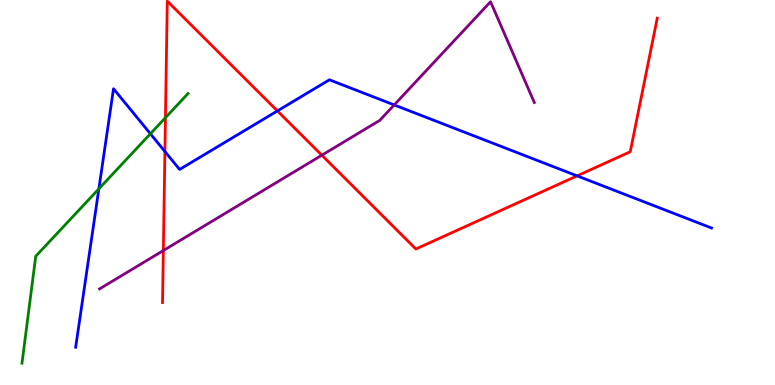[{'lines': ['blue', 'red'], 'intersections': [{'x': 2.13, 'y': 6.06}, {'x': 3.58, 'y': 7.12}, {'x': 7.45, 'y': 5.43}]}, {'lines': ['green', 'red'], 'intersections': [{'x': 2.13, 'y': 6.94}]}, {'lines': ['purple', 'red'], 'intersections': [{'x': 2.11, 'y': 3.49}, {'x': 4.15, 'y': 5.97}]}, {'lines': ['blue', 'green'], 'intersections': [{'x': 1.28, 'y': 5.1}, {'x': 1.94, 'y': 6.53}]}, {'lines': ['blue', 'purple'], 'intersections': [{'x': 5.09, 'y': 7.27}]}, {'lines': ['green', 'purple'], 'intersections': []}]